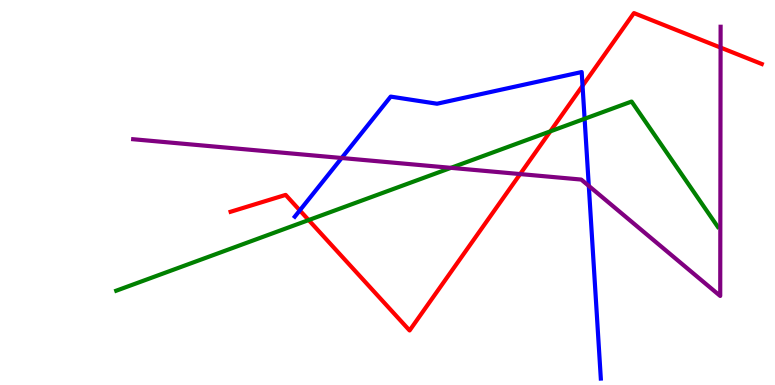[{'lines': ['blue', 'red'], 'intersections': [{'x': 3.87, 'y': 4.54}, {'x': 7.52, 'y': 7.77}]}, {'lines': ['green', 'red'], 'intersections': [{'x': 3.98, 'y': 4.28}, {'x': 7.1, 'y': 6.59}]}, {'lines': ['purple', 'red'], 'intersections': [{'x': 6.71, 'y': 5.48}, {'x': 9.3, 'y': 8.76}]}, {'lines': ['blue', 'green'], 'intersections': [{'x': 7.54, 'y': 6.91}]}, {'lines': ['blue', 'purple'], 'intersections': [{'x': 4.41, 'y': 5.9}, {'x': 7.6, 'y': 5.17}]}, {'lines': ['green', 'purple'], 'intersections': [{'x': 5.82, 'y': 5.64}]}]